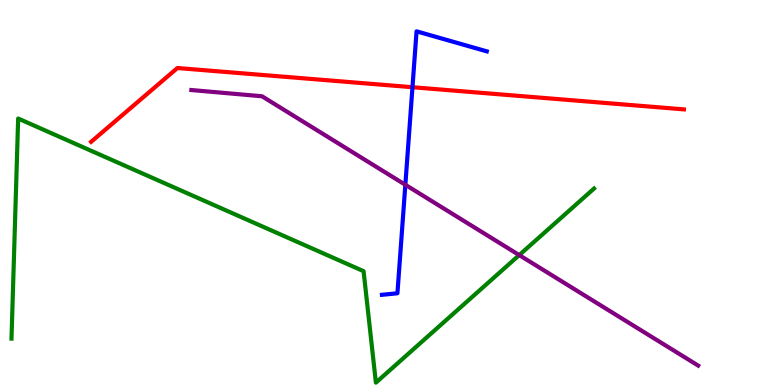[{'lines': ['blue', 'red'], 'intersections': [{'x': 5.32, 'y': 7.73}]}, {'lines': ['green', 'red'], 'intersections': []}, {'lines': ['purple', 'red'], 'intersections': []}, {'lines': ['blue', 'green'], 'intersections': []}, {'lines': ['blue', 'purple'], 'intersections': [{'x': 5.23, 'y': 5.2}]}, {'lines': ['green', 'purple'], 'intersections': [{'x': 6.7, 'y': 3.37}]}]